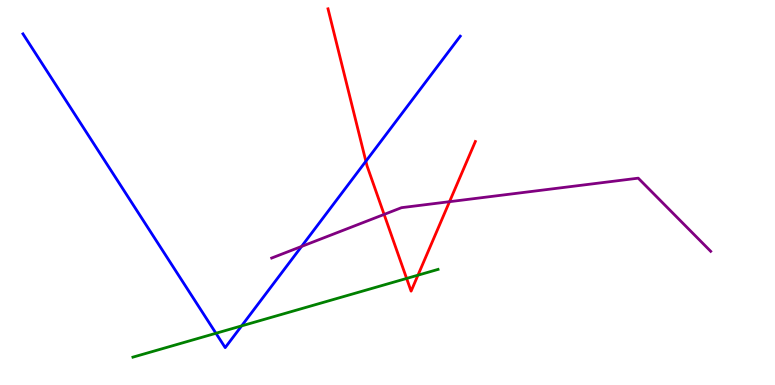[{'lines': ['blue', 'red'], 'intersections': [{'x': 4.72, 'y': 5.81}]}, {'lines': ['green', 'red'], 'intersections': [{'x': 5.25, 'y': 2.77}, {'x': 5.39, 'y': 2.85}]}, {'lines': ['purple', 'red'], 'intersections': [{'x': 4.96, 'y': 4.43}, {'x': 5.8, 'y': 4.76}]}, {'lines': ['blue', 'green'], 'intersections': [{'x': 2.79, 'y': 1.34}, {'x': 3.12, 'y': 1.54}]}, {'lines': ['blue', 'purple'], 'intersections': [{'x': 3.89, 'y': 3.6}]}, {'lines': ['green', 'purple'], 'intersections': []}]